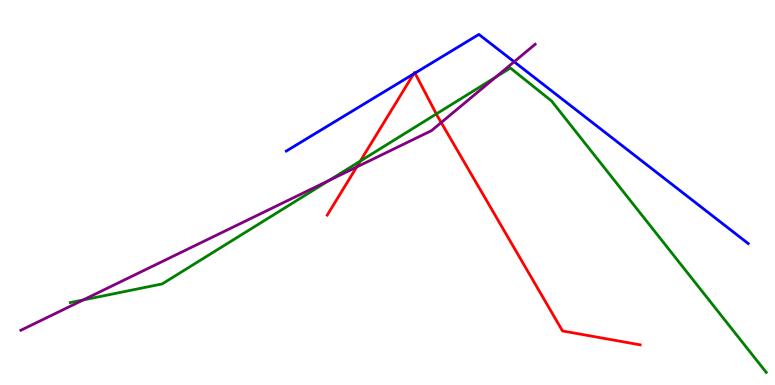[{'lines': ['blue', 'red'], 'intersections': [{'x': 5.34, 'y': 8.08}, {'x': 5.35, 'y': 8.1}]}, {'lines': ['green', 'red'], 'intersections': [{'x': 4.65, 'y': 5.82}, {'x': 5.63, 'y': 7.04}]}, {'lines': ['purple', 'red'], 'intersections': [{'x': 4.6, 'y': 5.66}, {'x': 5.69, 'y': 6.82}]}, {'lines': ['blue', 'green'], 'intersections': []}, {'lines': ['blue', 'purple'], 'intersections': [{'x': 6.63, 'y': 8.4}]}, {'lines': ['green', 'purple'], 'intersections': [{'x': 1.07, 'y': 2.21}, {'x': 4.25, 'y': 5.32}, {'x': 6.4, 'y': 8.0}]}]